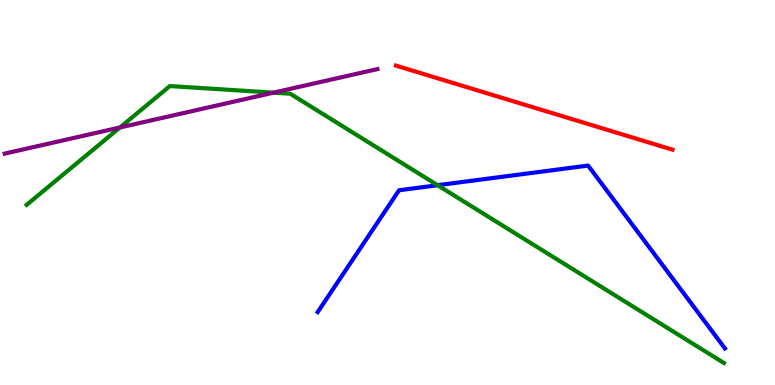[{'lines': ['blue', 'red'], 'intersections': []}, {'lines': ['green', 'red'], 'intersections': []}, {'lines': ['purple', 'red'], 'intersections': []}, {'lines': ['blue', 'green'], 'intersections': [{'x': 5.65, 'y': 5.19}]}, {'lines': ['blue', 'purple'], 'intersections': []}, {'lines': ['green', 'purple'], 'intersections': [{'x': 1.55, 'y': 6.69}, {'x': 3.53, 'y': 7.59}]}]